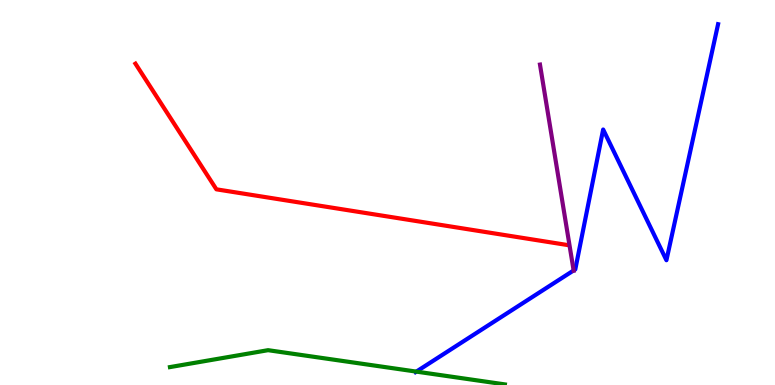[{'lines': ['blue', 'red'], 'intersections': []}, {'lines': ['green', 'red'], 'intersections': []}, {'lines': ['purple', 'red'], 'intersections': []}, {'lines': ['blue', 'green'], 'intersections': [{'x': 5.37, 'y': 0.348}]}, {'lines': ['blue', 'purple'], 'intersections': [{'x': 7.4, 'y': 2.98}]}, {'lines': ['green', 'purple'], 'intersections': []}]